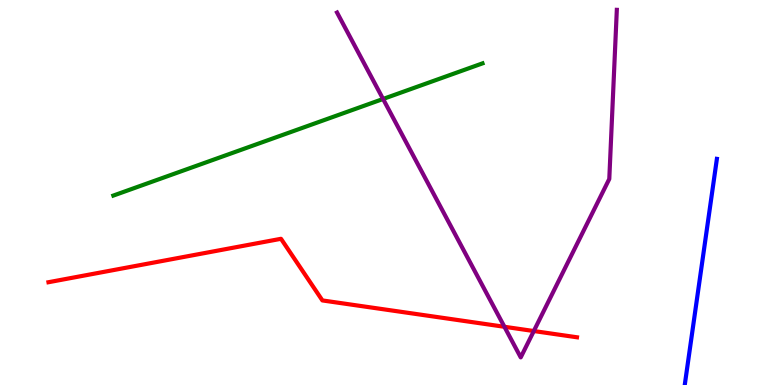[{'lines': ['blue', 'red'], 'intersections': []}, {'lines': ['green', 'red'], 'intersections': []}, {'lines': ['purple', 'red'], 'intersections': [{'x': 6.51, 'y': 1.51}, {'x': 6.89, 'y': 1.4}]}, {'lines': ['blue', 'green'], 'intersections': []}, {'lines': ['blue', 'purple'], 'intersections': []}, {'lines': ['green', 'purple'], 'intersections': [{'x': 4.94, 'y': 7.43}]}]